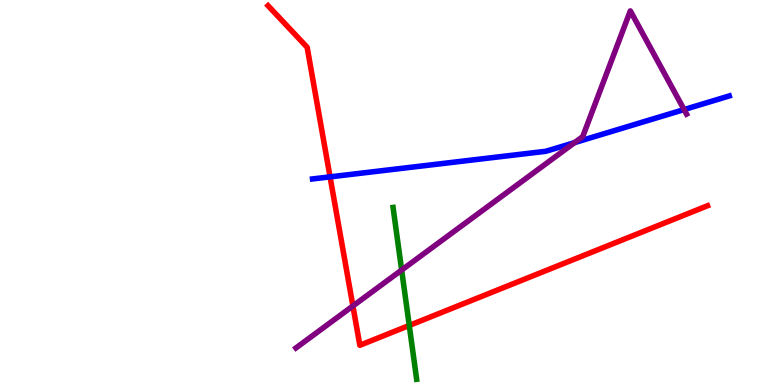[{'lines': ['blue', 'red'], 'intersections': [{'x': 4.26, 'y': 5.41}]}, {'lines': ['green', 'red'], 'intersections': [{'x': 5.28, 'y': 1.55}]}, {'lines': ['purple', 'red'], 'intersections': [{'x': 4.55, 'y': 2.05}]}, {'lines': ['blue', 'green'], 'intersections': []}, {'lines': ['blue', 'purple'], 'intersections': [{'x': 7.41, 'y': 6.3}, {'x': 8.83, 'y': 7.15}]}, {'lines': ['green', 'purple'], 'intersections': [{'x': 5.18, 'y': 2.99}]}]